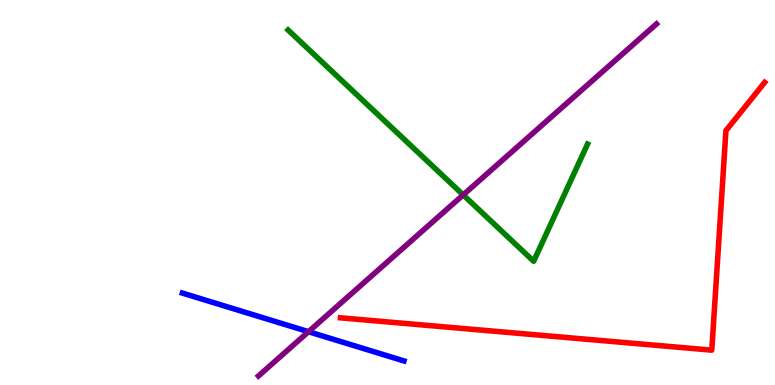[{'lines': ['blue', 'red'], 'intersections': []}, {'lines': ['green', 'red'], 'intersections': []}, {'lines': ['purple', 'red'], 'intersections': []}, {'lines': ['blue', 'green'], 'intersections': []}, {'lines': ['blue', 'purple'], 'intersections': [{'x': 3.98, 'y': 1.38}]}, {'lines': ['green', 'purple'], 'intersections': [{'x': 5.98, 'y': 4.94}]}]